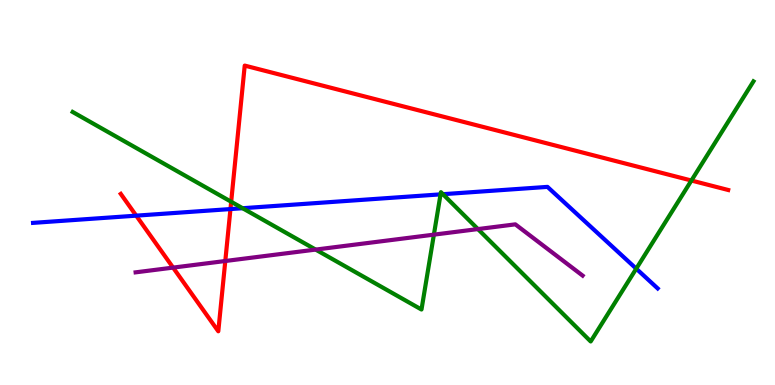[{'lines': ['blue', 'red'], 'intersections': [{'x': 1.76, 'y': 4.4}, {'x': 2.97, 'y': 4.57}]}, {'lines': ['green', 'red'], 'intersections': [{'x': 2.98, 'y': 4.76}, {'x': 8.92, 'y': 5.31}]}, {'lines': ['purple', 'red'], 'intersections': [{'x': 2.23, 'y': 3.05}, {'x': 2.91, 'y': 3.22}]}, {'lines': ['blue', 'green'], 'intersections': [{'x': 3.13, 'y': 4.59}, {'x': 5.68, 'y': 4.95}, {'x': 5.72, 'y': 4.96}, {'x': 8.21, 'y': 3.02}]}, {'lines': ['blue', 'purple'], 'intersections': []}, {'lines': ['green', 'purple'], 'intersections': [{'x': 4.07, 'y': 3.52}, {'x': 5.6, 'y': 3.91}, {'x': 6.17, 'y': 4.05}]}]